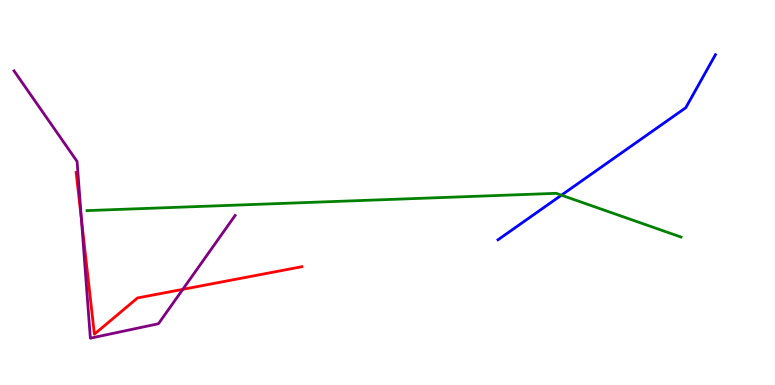[{'lines': ['blue', 'red'], 'intersections': []}, {'lines': ['green', 'red'], 'intersections': []}, {'lines': ['purple', 'red'], 'intersections': [{'x': 1.05, 'y': 4.3}, {'x': 2.36, 'y': 2.48}]}, {'lines': ['blue', 'green'], 'intersections': [{'x': 7.24, 'y': 4.93}]}, {'lines': ['blue', 'purple'], 'intersections': []}, {'lines': ['green', 'purple'], 'intersections': []}]